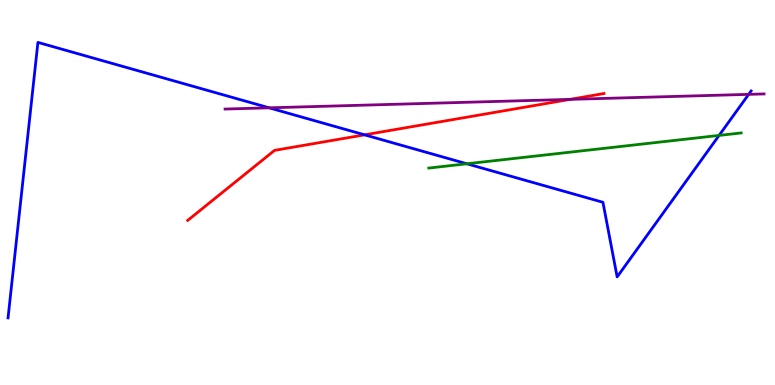[{'lines': ['blue', 'red'], 'intersections': [{'x': 4.7, 'y': 6.5}]}, {'lines': ['green', 'red'], 'intersections': []}, {'lines': ['purple', 'red'], 'intersections': [{'x': 7.36, 'y': 7.42}]}, {'lines': ['blue', 'green'], 'intersections': [{'x': 6.02, 'y': 5.75}, {'x': 9.28, 'y': 6.48}]}, {'lines': ['blue', 'purple'], 'intersections': [{'x': 3.47, 'y': 7.2}, {'x': 9.66, 'y': 7.55}]}, {'lines': ['green', 'purple'], 'intersections': []}]